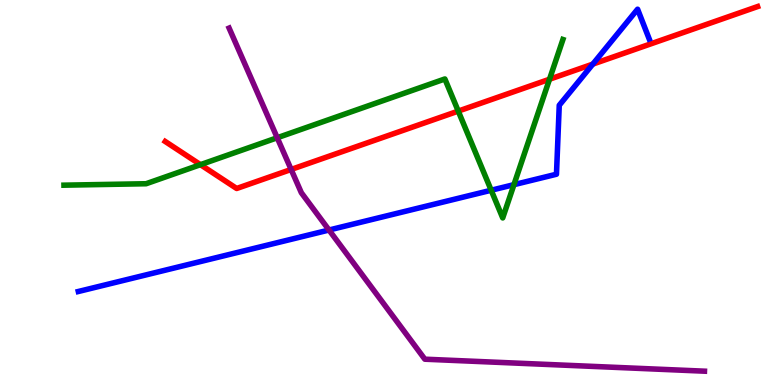[{'lines': ['blue', 'red'], 'intersections': [{'x': 7.65, 'y': 8.33}]}, {'lines': ['green', 'red'], 'intersections': [{'x': 2.59, 'y': 5.72}, {'x': 5.91, 'y': 7.11}, {'x': 7.09, 'y': 7.94}]}, {'lines': ['purple', 'red'], 'intersections': [{'x': 3.76, 'y': 5.6}]}, {'lines': ['blue', 'green'], 'intersections': [{'x': 6.34, 'y': 5.06}, {'x': 6.63, 'y': 5.2}]}, {'lines': ['blue', 'purple'], 'intersections': [{'x': 4.25, 'y': 4.03}]}, {'lines': ['green', 'purple'], 'intersections': [{'x': 3.58, 'y': 6.42}]}]